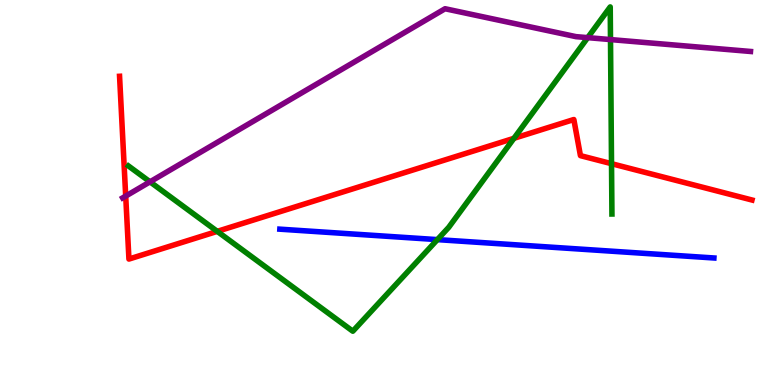[{'lines': ['blue', 'red'], 'intersections': []}, {'lines': ['green', 'red'], 'intersections': [{'x': 2.8, 'y': 3.99}, {'x': 6.63, 'y': 6.41}, {'x': 7.89, 'y': 5.75}]}, {'lines': ['purple', 'red'], 'intersections': [{'x': 1.62, 'y': 4.91}]}, {'lines': ['blue', 'green'], 'intersections': [{'x': 5.64, 'y': 3.78}]}, {'lines': ['blue', 'purple'], 'intersections': []}, {'lines': ['green', 'purple'], 'intersections': [{'x': 1.94, 'y': 5.28}, {'x': 7.58, 'y': 9.02}, {'x': 7.88, 'y': 8.97}]}]